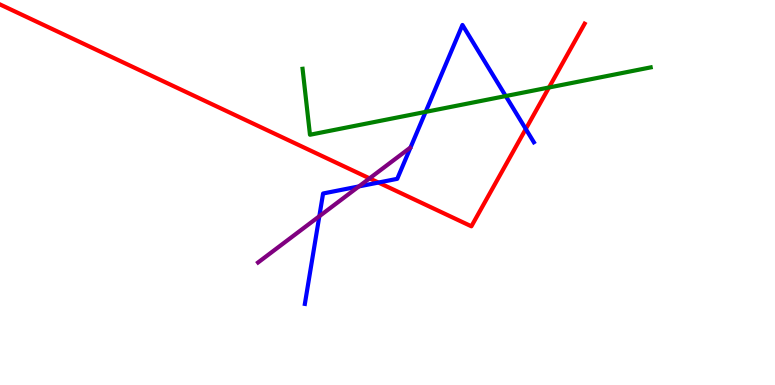[{'lines': ['blue', 'red'], 'intersections': [{'x': 4.88, 'y': 5.26}, {'x': 6.78, 'y': 6.65}]}, {'lines': ['green', 'red'], 'intersections': [{'x': 7.08, 'y': 7.73}]}, {'lines': ['purple', 'red'], 'intersections': [{'x': 4.77, 'y': 5.37}]}, {'lines': ['blue', 'green'], 'intersections': [{'x': 5.49, 'y': 7.09}, {'x': 6.53, 'y': 7.51}]}, {'lines': ['blue', 'purple'], 'intersections': [{'x': 4.12, 'y': 4.38}, {'x': 4.63, 'y': 5.16}]}, {'lines': ['green', 'purple'], 'intersections': []}]